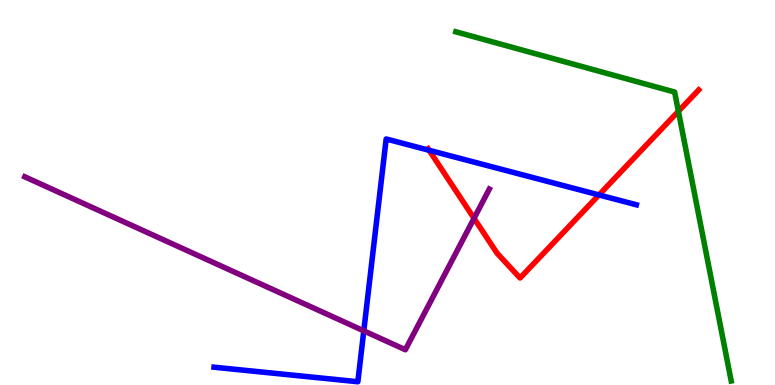[{'lines': ['blue', 'red'], 'intersections': [{'x': 5.54, 'y': 6.1}, {'x': 7.73, 'y': 4.94}]}, {'lines': ['green', 'red'], 'intersections': [{'x': 8.75, 'y': 7.11}]}, {'lines': ['purple', 'red'], 'intersections': [{'x': 6.12, 'y': 4.33}]}, {'lines': ['blue', 'green'], 'intersections': []}, {'lines': ['blue', 'purple'], 'intersections': [{'x': 4.69, 'y': 1.41}]}, {'lines': ['green', 'purple'], 'intersections': []}]